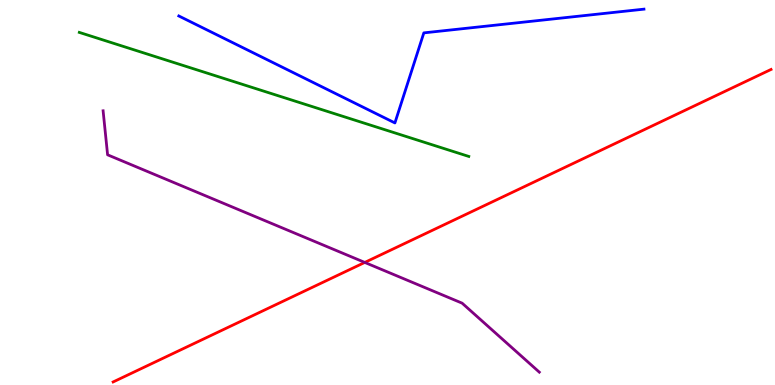[{'lines': ['blue', 'red'], 'intersections': []}, {'lines': ['green', 'red'], 'intersections': []}, {'lines': ['purple', 'red'], 'intersections': [{'x': 4.71, 'y': 3.18}]}, {'lines': ['blue', 'green'], 'intersections': []}, {'lines': ['blue', 'purple'], 'intersections': []}, {'lines': ['green', 'purple'], 'intersections': []}]